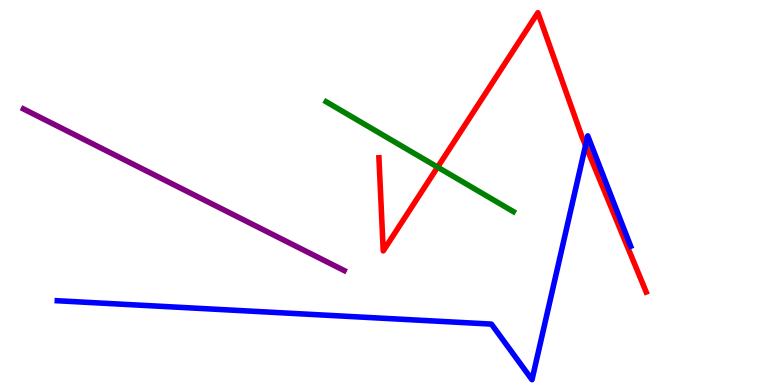[{'lines': ['blue', 'red'], 'intersections': [{'x': 7.56, 'y': 6.22}]}, {'lines': ['green', 'red'], 'intersections': [{'x': 5.65, 'y': 5.66}]}, {'lines': ['purple', 'red'], 'intersections': []}, {'lines': ['blue', 'green'], 'intersections': []}, {'lines': ['blue', 'purple'], 'intersections': []}, {'lines': ['green', 'purple'], 'intersections': []}]